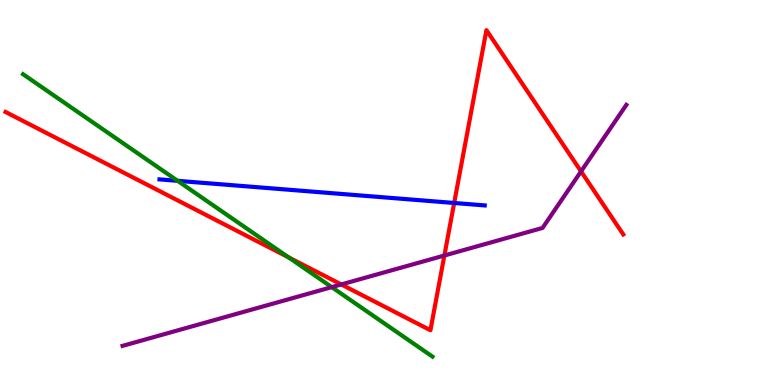[{'lines': ['blue', 'red'], 'intersections': [{'x': 5.86, 'y': 4.73}]}, {'lines': ['green', 'red'], 'intersections': [{'x': 3.72, 'y': 3.31}]}, {'lines': ['purple', 'red'], 'intersections': [{'x': 4.4, 'y': 2.61}, {'x': 5.73, 'y': 3.36}, {'x': 7.5, 'y': 5.55}]}, {'lines': ['blue', 'green'], 'intersections': [{'x': 2.29, 'y': 5.3}]}, {'lines': ['blue', 'purple'], 'intersections': []}, {'lines': ['green', 'purple'], 'intersections': [{'x': 4.28, 'y': 2.54}]}]